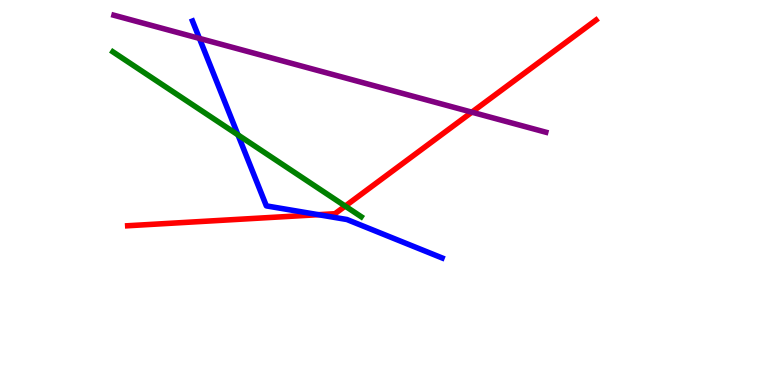[{'lines': ['blue', 'red'], 'intersections': [{'x': 4.11, 'y': 4.42}]}, {'lines': ['green', 'red'], 'intersections': [{'x': 4.45, 'y': 4.65}]}, {'lines': ['purple', 'red'], 'intersections': [{'x': 6.09, 'y': 7.09}]}, {'lines': ['blue', 'green'], 'intersections': [{'x': 3.07, 'y': 6.5}]}, {'lines': ['blue', 'purple'], 'intersections': [{'x': 2.57, 'y': 9.0}]}, {'lines': ['green', 'purple'], 'intersections': []}]